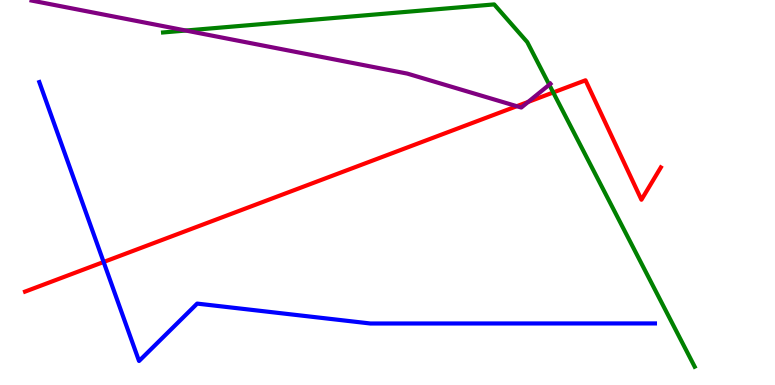[{'lines': ['blue', 'red'], 'intersections': [{'x': 1.34, 'y': 3.2}]}, {'lines': ['green', 'red'], 'intersections': [{'x': 7.14, 'y': 7.6}]}, {'lines': ['purple', 'red'], 'intersections': [{'x': 6.67, 'y': 7.24}, {'x': 6.82, 'y': 7.35}]}, {'lines': ['blue', 'green'], 'intersections': []}, {'lines': ['blue', 'purple'], 'intersections': []}, {'lines': ['green', 'purple'], 'intersections': [{'x': 2.4, 'y': 9.21}, {'x': 7.09, 'y': 7.8}]}]